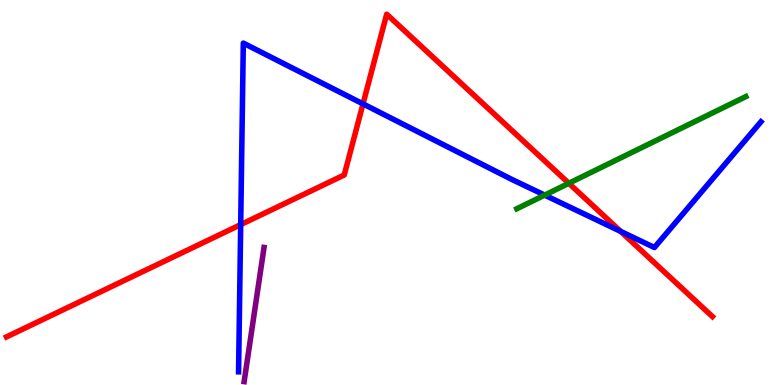[{'lines': ['blue', 'red'], 'intersections': [{'x': 3.11, 'y': 4.17}, {'x': 4.68, 'y': 7.3}, {'x': 8.01, 'y': 3.99}]}, {'lines': ['green', 'red'], 'intersections': [{'x': 7.34, 'y': 5.24}]}, {'lines': ['purple', 'red'], 'intersections': []}, {'lines': ['blue', 'green'], 'intersections': [{'x': 7.03, 'y': 4.93}]}, {'lines': ['blue', 'purple'], 'intersections': []}, {'lines': ['green', 'purple'], 'intersections': []}]